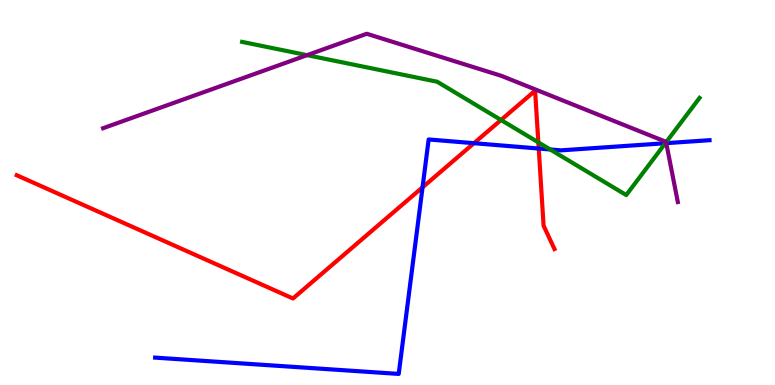[{'lines': ['blue', 'red'], 'intersections': [{'x': 5.45, 'y': 5.13}, {'x': 6.12, 'y': 6.28}, {'x': 6.95, 'y': 6.14}]}, {'lines': ['green', 'red'], 'intersections': [{'x': 6.46, 'y': 6.88}, {'x': 6.95, 'y': 6.3}]}, {'lines': ['purple', 'red'], 'intersections': []}, {'lines': ['blue', 'green'], 'intersections': [{'x': 7.1, 'y': 6.12}, {'x': 8.59, 'y': 6.28}]}, {'lines': ['blue', 'purple'], 'intersections': [{'x': 8.6, 'y': 6.28}]}, {'lines': ['green', 'purple'], 'intersections': [{'x': 3.96, 'y': 8.57}, {'x': 8.59, 'y': 6.31}]}]